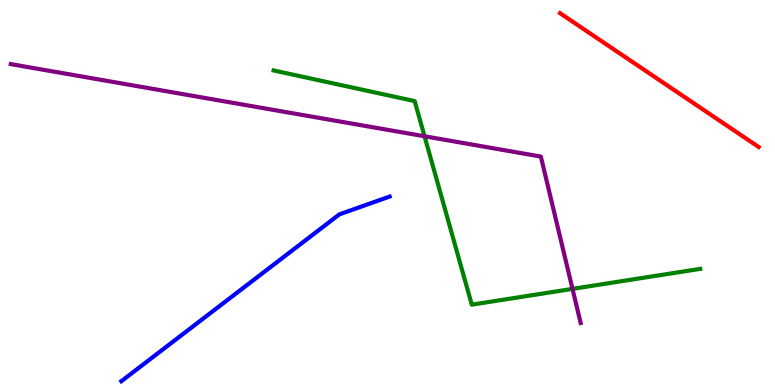[{'lines': ['blue', 'red'], 'intersections': []}, {'lines': ['green', 'red'], 'intersections': []}, {'lines': ['purple', 'red'], 'intersections': []}, {'lines': ['blue', 'green'], 'intersections': []}, {'lines': ['blue', 'purple'], 'intersections': []}, {'lines': ['green', 'purple'], 'intersections': [{'x': 5.48, 'y': 6.46}, {'x': 7.39, 'y': 2.5}]}]